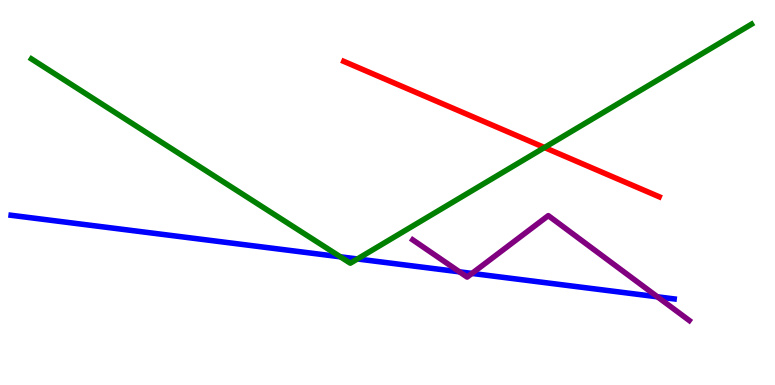[{'lines': ['blue', 'red'], 'intersections': []}, {'lines': ['green', 'red'], 'intersections': [{'x': 7.03, 'y': 6.17}]}, {'lines': ['purple', 'red'], 'intersections': []}, {'lines': ['blue', 'green'], 'intersections': [{'x': 4.39, 'y': 3.33}, {'x': 4.61, 'y': 3.27}]}, {'lines': ['blue', 'purple'], 'intersections': [{'x': 5.93, 'y': 2.94}, {'x': 6.09, 'y': 2.9}, {'x': 8.48, 'y': 2.29}]}, {'lines': ['green', 'purple'], 'intersections': []}]